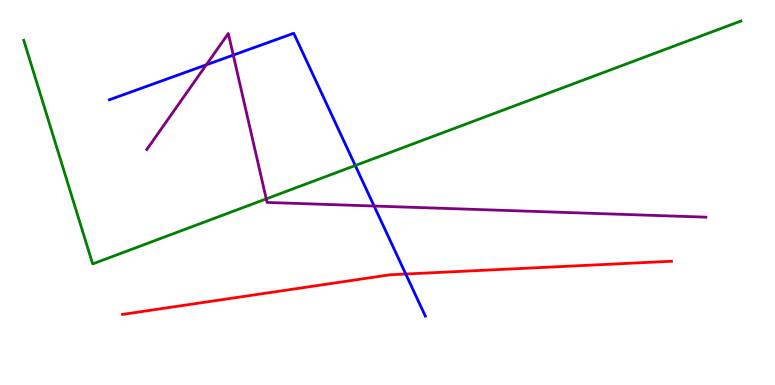[{'lines': ['blue', 'red'], 'intersections': [{'x': 5.24, 'y': 2.88}]}, {'lines': ['green', 'red'], 'intersections': []}, {'lines': ['purple', 'red'], 'intersections': []}, {'lines': ['blue', 'green'], 'intersections': [{'x': 4.58, 'y': 5.7}]}, {'lines': ['blue', 'purple'], 'intersections': [{'x': 2.66, 'y': 8.32}, {'x': 3.01, 'y': 8.57}, {'x': 4.83, 'y': 4.65}]}, {'lines': ['green', 'purple'], 'intersections': [{'x': 3.44, 'y': 4.83}]}]